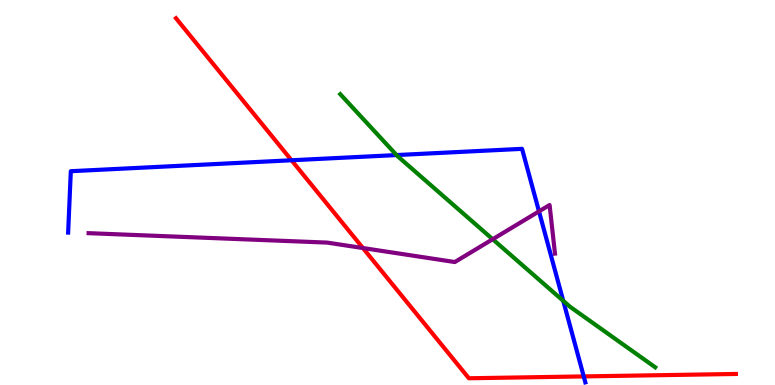[{'lines': ['blue', 'red'], 'intersections': [{'x': 3.76, 'y': 5.84}, {'x': 7.53, 'y': 0.223}]}, {'lines': ['green', 'red'], 'intersections': []}, {'lines': ['purple', 'red'], 'intersections': [{'x': 4.68, 'y': 3.56}]}, {'lines': ['blue', 'green'], 'intersections': [{'x': 5.12, 'y': 5.97}, {'x': 7.27, 'y': 2.19}]}, {'lines': ['blue', 'purple'], 'intersections': [{'x': 6.95, 'y': 4.51}]}, {'lines': ['green', 'purple'], 'intersections': [{'x': 6.36, 'y': 3.79}]}]